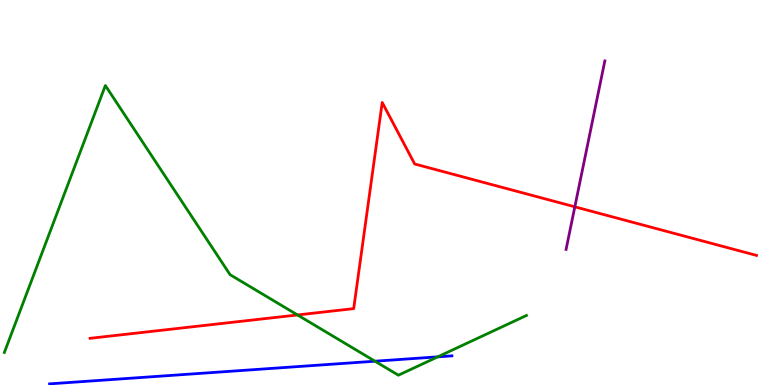[{'lines': ['blue', 'red'], 'intersections': []}, {'lines': ['green', 'red'], 'intersections': [{'x': 3.84, 'y': 1.82}]}, {'lines': ['purple', 'red'], 'intersections': [{'x': 7.42, 'y': 4.63}]}, {'lines': ['blue', 'green'], 'intersections': [{'x': 4.84, 'y': 0.618}, {'x': 5.65, 'y': 0.731}]}, {'lines': ['blue', 'purple'], 'intersections': []}, {'lines': ['green', 'purple'], 'intersections': []}]